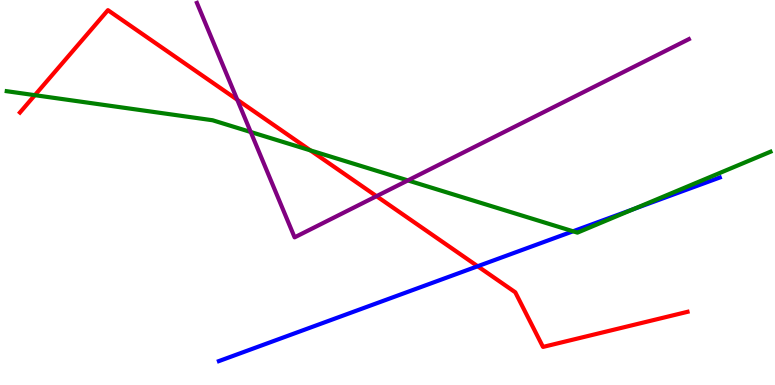[{'lines': ['blue', 'red'], 'intersections': [{'x': 6.16, 'y': 3.08}]}, {'lines': ['green', 'red'], 'intersections': [{'x': 0.45, 'y': 7.53}, {'x': 4.01, 'y': 6.09}]}, {'lines': ['purple', 'red'], 'intersections': [{'x': 3.06, 'y': 7.41}, {'x': 4.86, 'y': 4.9}]}, {'lines': ['blue', 'green'], 'intersections': [{'x': 7.39, 'y': 3.99}, {'x': 8.17, 'y': 4.57}]}, {'lines': ['blue', 'purple'], 'intersections': []}, {'lines': ['green', 'purple'], 'intersections': [{'x': 3.23, 'y': 6.57}, {'x': 5.26, 'y': 5.31}]}]